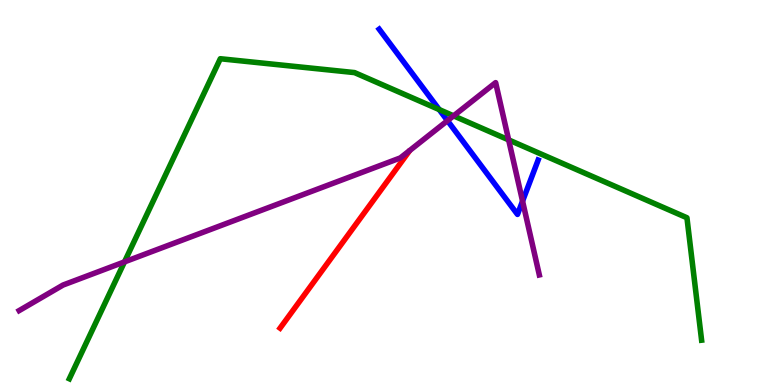[{'lines': ['blue', 'red'], 'intersections': []}, {'lines': ['green', 'red'], 'intersections': []}, {'lines': ['purple', 'red'], 'intersections': []}, {'lines': ['blue', 'green'], 'intersections': [{'x': 5.67, 'y': 7.15}]}, {'lines': ['blue', 'purple'], 'intersections': [{'x': 5.77, 'y': 6.87}, {'x': 6.74, 'y': 4.78}]}, {'lines': ['green', 'purple'], 'intersections': [{'x': 1.61, 'y': 3.2}, {'x': 5.85, 'y': 6.99}, {'x': 6.56, 'y': 6.37}]}]